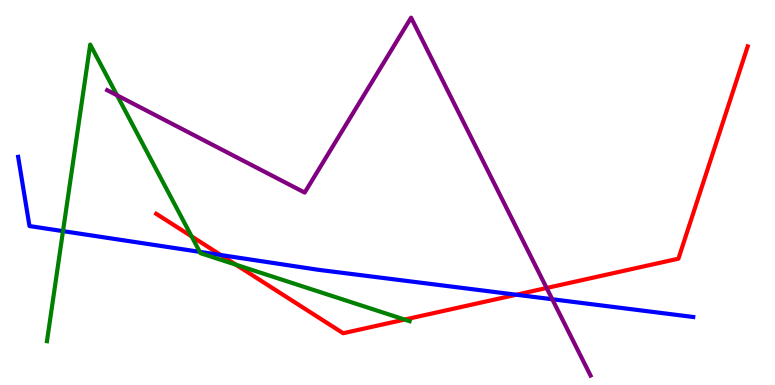[{'lines': ['blue', 'red'], 'intersections': [{'x': 2.85, 'y': 3.38}, {'x': 6.66, 'y': 2.34}]}, {'lines': ['green', 'red'], 'intersections': [{'x': 2.47, 'y': 3.86}, {'x': 3.04, 'y': 3.12}, {'x': 5.22, 'y': 1.7}]}, {'lines': ['purple', 'red'], 'intersections': [{'x': 7.05, 'y': 2.52}]}, {'lines': ['blue', 'green'], 'intersections': [{'x': 0.813, 'y': 4.0}, {'x': 2.58, 'y': 3.46}]}, {'lines': ['blue', 'purple'], 'intersections': [{'x': 7.13, 'y': 2.23}]}, {'lines': ['green', 'purple'], 'intersections': [{'x': 1.51, 'y': 7.52}]}]